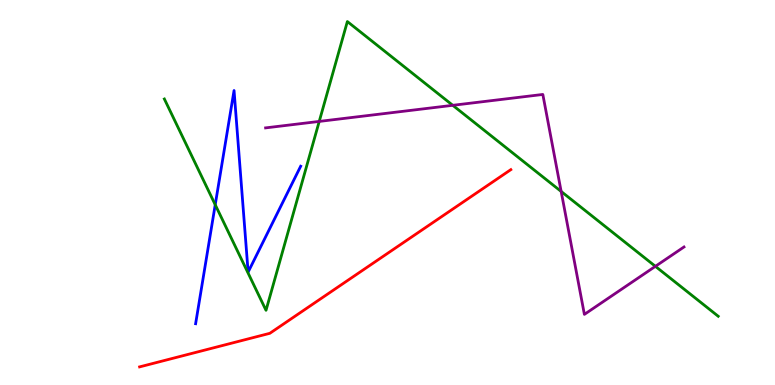[{'lines': ['blue', 'red'], 'intersections': []}, {'lines': ['green', 'red'], 'intersections': []}, {'lines': ['purple', 'red'], 'intersections': []}, {'lines': ['blue', 'green'], 'intersections': [{'x': 2.78, 'y': 4.68}]}, {'lines': ['blue', 'purple'], 'intersections': []}, {'lines': ['green', 'purple'], 'intersections': [{'x': 4.12, 'y': 6.85}, {'x': 5.84, 'y': 7.26}, {'x': 7.24, 'y': 5.03}, {'x': 8.46, 'y': 3.08}]}]